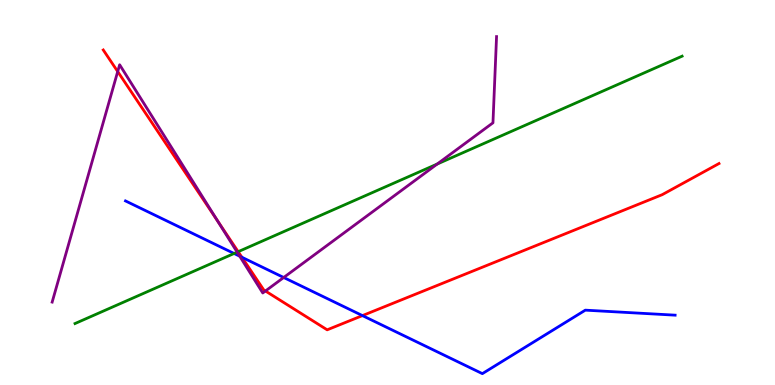[{'lines': ['blue', 'red'], 'intersections': [{'x': 3.12, 'y': 3.32}, {'x': 4.68, 'y': 1.8}]}, {'lines': ['green', 'red'], 'intersections': [{'x': 3.07, 'y': 3.46}]}, {'lines': ['purple', 'red'], 'intersections': [{'x': 1.52, 'y': 8.14}, {'x': 2.8, 'y': 4.27}, {'x': 3.42, 'y': 2.44}]}, {'lines': ['blue', 'green'], 'intersections': [{'x': 3.02, 'y': 3.42}]}, {'lines': ['blue', 'purple'], 'intersections': [{'x': 3.09, 'y': 3.35}, {'x': 3.66, 'y': 2.79}]}, {'lines': ['green', 'purple'], 'intersections': [{'x': 3.06, 'y': 3.45}, {'x': 5.64, 'y': 5.74}]}]